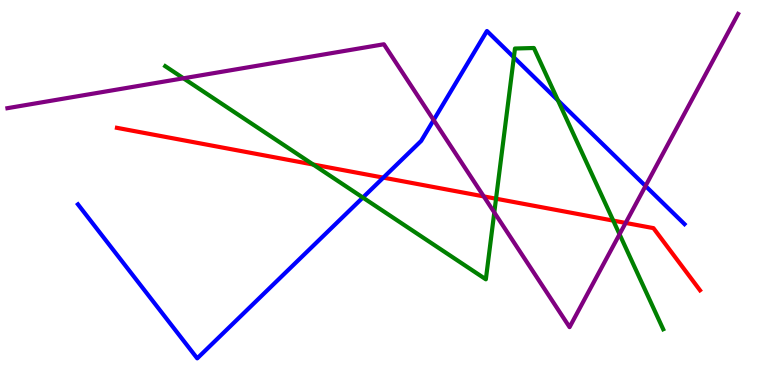[{'lines': ['blue', 'red'], 'intersections': [{'x': 4.95, 'y': 5.39}]}, {'lines': ['green', 'red'], 'intersections': [{'x': 4.04, 'y': 5.73}, {'x': 6.4, 'y': 4.84}, {'x': 7.91, 'y': 4.27}]}, {'lines': ['purple', 'red'], 'intersections': [{'x': 6.24, 'y': 4.9}, {'x': 8.07, 'y': 4.21}]}, {'lines': ['blue', 'green'], 'intersections': [{'x': 4.68, 'y': 4.87}, {'x': 6.63, 'y': 8.51}, {'x': 7.2, 'y': 7.39}]}, {'lines': ['blue', 'purple'], 'intersections': [{'x': 5.6, 'y': 6.88}, {'x': 8.33, 'y': 5.17}]}, {'lines': ['green', 'purple'], 'intersections': [{'x': 2.37, 'y': 7.97}, {'x': 6.38, 'y': 4.48}, {'x': 7.99, 'y': 3.91}]}]